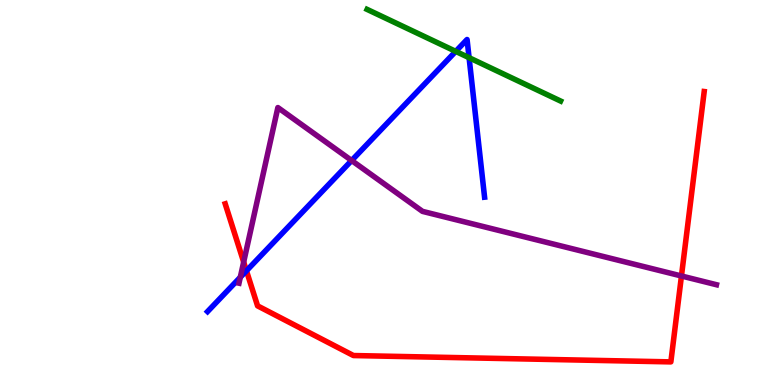[{'lines': ['blue', 'red'], 'intersections': [{'x': 3.18, 'y': 2.97}]}, {'lines': ['green', 'red'], 'intersections': []}, {'lines': ['purple', 'red'], 'intersections': [{'x': 3.14, 'y': 3.19}, {'x': 8.79, 'y': 2.83}]}, {'lines': ['blue', 'green'], 'intersections': [{'x': 5.88, 'y': 8.67}, {'x': 6.05, 'y': 8.5}]}, {'lines': ['blue', 'purple'], 'intersections': [{'x': 3.1, 'y': 2.8}, {'x': 4.54, 'y': 5.83}]}, {'lines': ['green', 'purple'], 'intersections': []}]